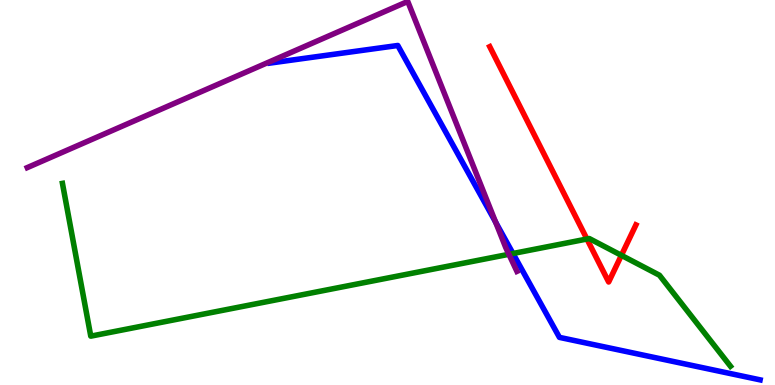[{'lines': ['blue', 'red'], 'intersections': []}, {'lines': ['green', 'red'], 'intersections': [{'x': 7.57, 'y': 3.79}, {'x': 8.02, 'y': 3.37}]}, {'lines': ['purple', 'red'], 'intersections': []}, {'lines': ['blue', 'green'], 'intersections': [{'x': 6.62, 'y': 3.42}]}, {'lines': ['blue', 'purple'], 'intersections': [{'x': 6.39, 'y': 4.23}]}, {'lines': ['green', 'purple'], 'intersections': [{'x': 6.57, 'y': 3.4}]}]